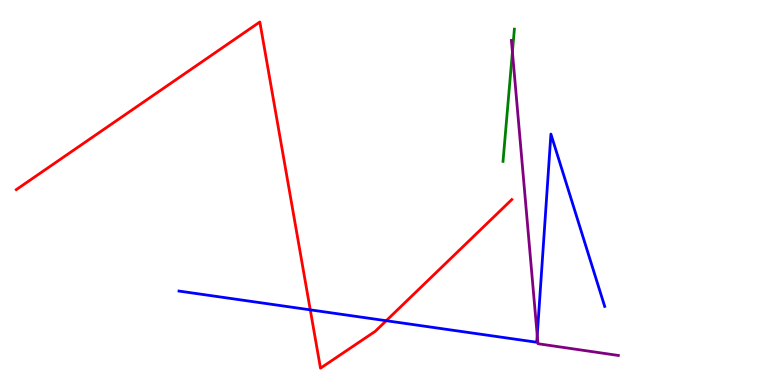[{'lines': ['blue', 'red'], 'intersections': [{'x': 4.0, 'y': 1.95}, {'x': 4.98, 'y': 1.67}]}, {'lines': ['green', 'red'], 'intersections': []}, {'lines': ['purple', 'red'], 'intersections': []}, {'lines': ['blue', 'green'], 'intersections': []}, {'lines': ['blue', 'purple'], 'intersections': [{'x': 6.93, 'y': 1.29}]}, {'lines': ['green', 'purple'], 'intersections': [{'x': 6.61, 'y': 8.65}]}]